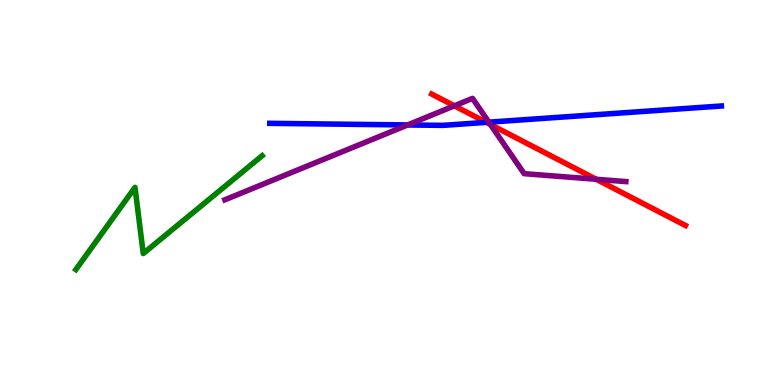[{'lines': ['blue', 'red'], 'intersections': [{'x': 6.27, 'y': 6.82}]}, {'lines': ['green', 'red'], 'intersections': []}, {'lines': ['purple', 'red'], 'intersections': [{'x': 5.86, 'y': 7.25}, {'x': 6.33, 'y': 6.77}, {'x': 7.69, 'y': 5.34}]}, {'lines': ['blue', 'green'], 'intersections': []}, {'lines': ['blue', 'purple'], 'intersections': [{'x': 5.26, 'y': 6.75}, {'x': 6.31, 'y': 6.83}]}, {'lines': ['green', 'purple'], 'intersections': []}]